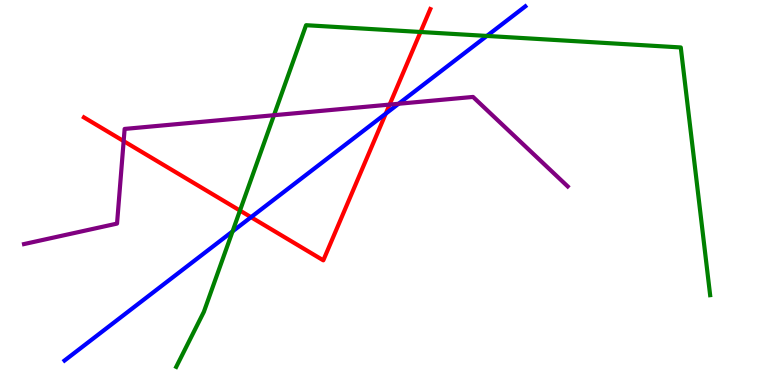[{'lines': ['blue', 'red'], 'intersections': [{'x': 3.24, 'y': 4.36}, {'x': 4.98, 'y': 7.05}]}, {'lines': ['green', 'red'], 'intersections': [{'x': 3.1, 'y': 4.53}, {'x': 5.43, 'y': 9.17}]}, {'lines': ['purple', 'red'], 'intersections': [{'x': 1.6, 'y': 6.33}, {'x': 5.03, 'y': 7.28}]}, {'lines': ['blue', 'green'], 'intersections': [{'x': 3.0, 'y': 3.99}, {'x': 6.28, 'y': 9.07}]}, {'lines': ['blue', 'purple'], 'intersections': [{'x': 5.14, 'y': 7.3}]}, {'lines': ['green', 'purple'], 'intersections': [{'x': 3.54, 'y': 7.01}]}]